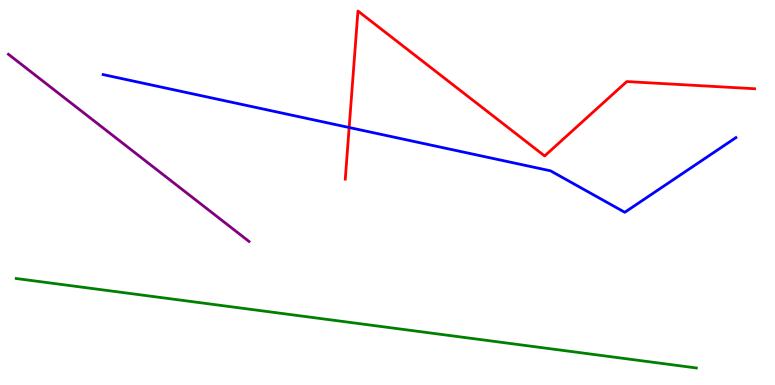[{'lines': ['blue', 'red'], 'intersections': [{'x': 4.51, 'y': 6.69}]}, {'lines': ['green', 'red'], 'intersections': []}, {'lines': ['purple', 'red'], 'intersections': []}, {'lines': ['blue', 'green'], 'intersections': []}, {'lines': ['blue', 'purple'], 'intersections': []}, {'lines': ['green', 'purple'], 'intersections': []}]